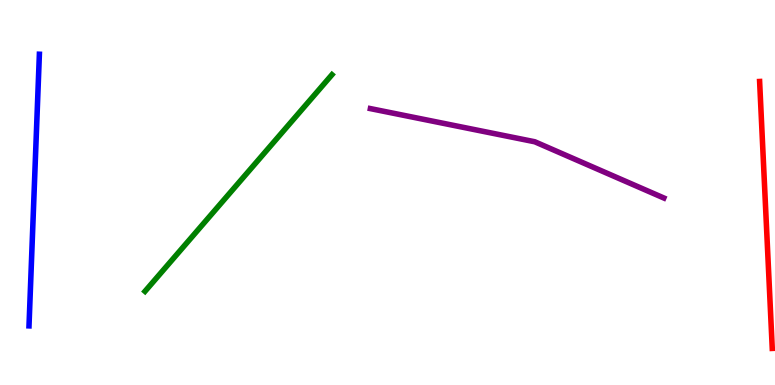[{'lines': ['blue', 'red'], 'intersections': []}, {'lines': ['green', 'red'], 'intersections': []}, {'lines': ['purple', 'red'], 'intersections': []}, {'lines': ['blue', 'green'], 'intersections': []}, {'lines': ['blue', 'purple'], 'intersections': []}, {'lines': ['green', 'purple'], 'intersections': []}]